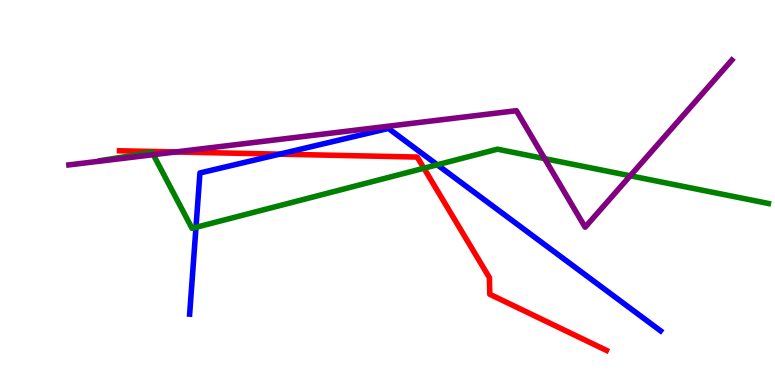[{'lines': ['blue', 'red'], 'intersections': [{'x': 3.61, 'y': 6.0}]}, {'lines': ['green', 'red'], 'intersections': [{'x': 5.47, 'y': 5.63}]}, {'lines': ['purple', 'red'], 'intersections': [{'x': 2.27, 'y': 6.05}]}, {'lines': ['blue', 'green'], 'intersections': [{'x': 2.53, 'y': 4.1}, {'x': 5.64, 'y': 5.72}]}, {'lines': ['blue', 'purple'], 'intersections': []}, {'lines': ['green', 'purple'], 'intersections': [{'x': 1.98, 'y': 5.98}, {'x': 7.03, 'y': 5.88}, {'x': 8.13, 'y': 5.43}]}]